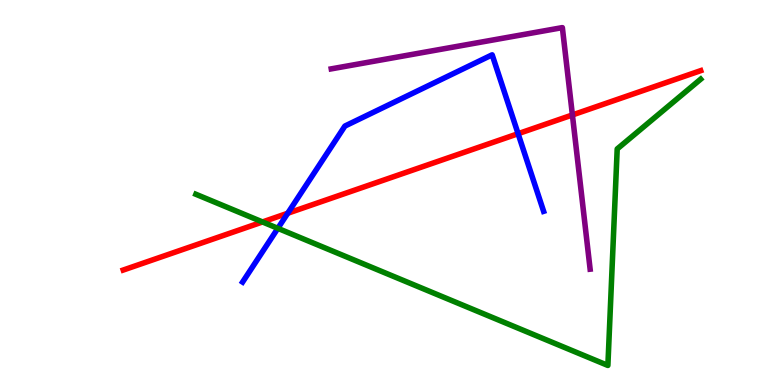[{'lines': ['blue', 'red'], 'intersections': [{'x': 3.71, 'y': 4.46}, {'x': 6.69, 'y': 6.53}]}, {'lines': ['green', 'red'], 'intersections': [{'x': 3.39, 'y': 4.23}]}, {'lines': ['purple', 'red'], 'intersections': [{'x': 7.39, 'y': 7.01}]}, {'lines': ['blue', 'green'], 'intersections': [{'x': 3.59, 'y': 4.07}]}, {'lines': ['blue', 'purple'], 'intersections': []}, {'lines': ['green', 'purple'], 'intersections': []}]